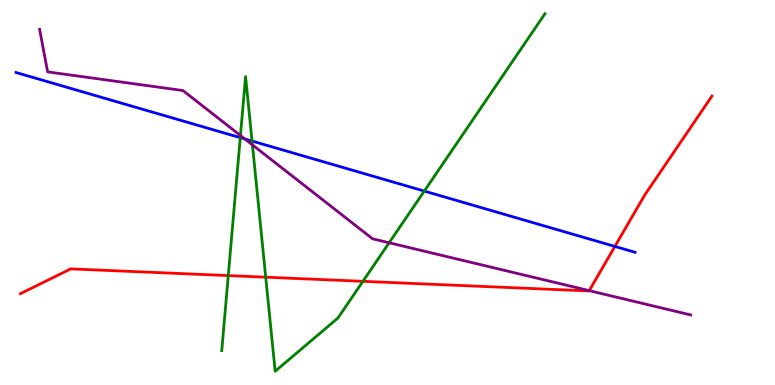[{'lines': ['blue', 'red'], 'intersections': [{'x': 7.93, 'y': 3.6}]}, {'lines': ['green', 'red'], 'intersections': [{'x': 2.95, 'y': 2.84}, {'x': 3.43, 'y': 2.8}, {'x': 4.68, 'y': 2.69}]}, {'lines': ['purple', 'red'], 'intersections': [{'x': 7.6, 'y': 2.45}]}, {'lines': ['blue', 'green'], 'intersections': [{'x': 3.1, 'y': 6.43}, {'x': 3.25, 'y': 6.34}, {'x': 5.47, 'y': 5.04}]}, {'lines': ['blue', 'purple'], 'intersections': [{'x': 3.16, 'y': 6.39}]}, {'lines': ['green', 'purple'], 'intersections': [{'x': 3.1, 'y': 6.48}, {'x': 3.26, 'y': 6.24}, {'x': 5.02, 'y': 3.69}]}]